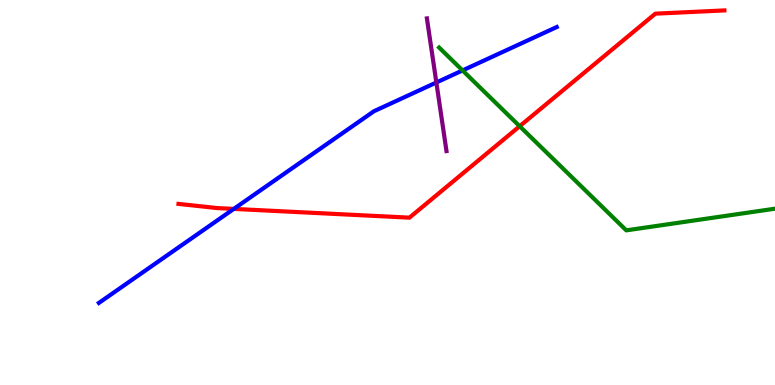[{'lines': ['blue', 'red'], 'intersections': [{'x': 3.02, 'y': 4.57}]}, {'lines': ['green', 'red'], 'intersections': [{'x': 6.71, 'y': 6.72}]}, {'lines': ['purple', 'red'], 'intersections': []}, {'lines': ['blue', 'green'], 'intersections': [{'x': 5.97, 'y': 8.17}]}, {'lines': ['blue', 'purple'], 'intersections': [{'x': 5.63, 'y': 7.86}]}, {'lines': ['green', 'purple'], 'intersections': []}]